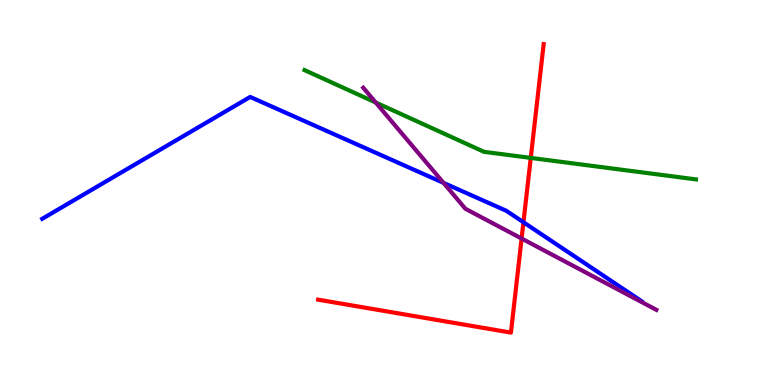[{'lines': ['blue', 'red'], 'intersections': [{'x': 6.75, 'y': 4.23}]}, {'lines': ['green', 'red'], 'intersections': [{'x': 6.85, 'y': 5.9}]}, {'lines': ['purple', 'red'], 'intersections': [{'x': 6.73, 'y': 3.8}]}, {'lines': ['blue', 'green'], 'intersections': []}, {'lines': ['blue', 'purple'], 'intersections': [{'x': 5.72, 'y': 5.25}]}, {'lines': ['green', 'purple'], 'intersections': [{'x': 4.85, 'y': 7.34}]}]